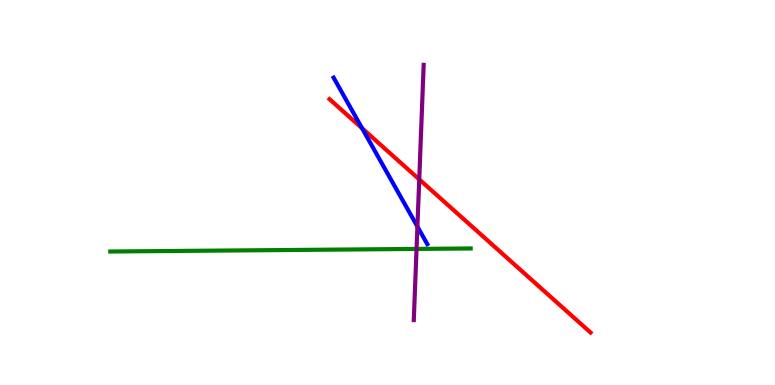[{'lines': ['blue', 'red'], 'intersections': [{'x': 4.67, 'y': 6.67}]}, {'lines': ['green', 'red'], 'intersections': []}, {'lines': ['purple', 'red'], 'intersections': [{'x': 5.41, 'y': 5.34}]}, {'lines': ['blue', 'green'], 'intersections': []}, {'lines': ['blue', 'purple'], 'intersections': [{'x': 5.39, 'y': 4.12}]}, {'lines': ['green', 'purple'], 'intersections': [{'x': 5.37, 'y': 3.53}]}]